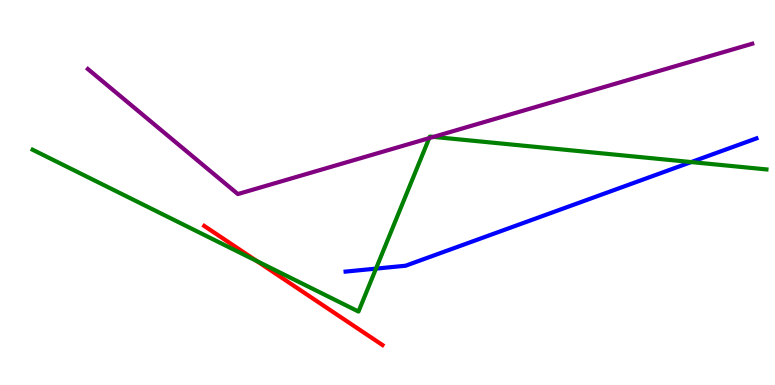[{'lines': ['blue', 'red'], 'intersections': []}, {'lines': ['green', 'red'], 'intersections': [{'x': 3.31, 'y': 3.22}]}, {'lines': ['purple', 'red'], 'intersections': []}, {'lines': ['blue', 'green'], 'intersections': [{'x': 4.85, 'y': 3.02}, {'x': 8.92, 'y': 5.79}]}, {'lines': ['blue', 'purple'], 'intersections': []}, {'lines': ['green', 'purple'], 'intersections': [{'x': 5.54, 'y': 6.41}, {'x': 5.59, 'y': 6.44}]}]